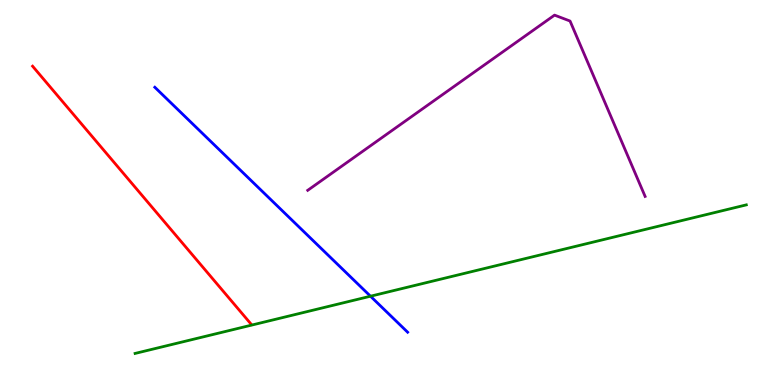[{'lines': ['blue', 'red'], 'intersections': []}, {'lines': ['green', 'red'], 'intersections': []}, {'lines': ['purple', 'red'], 'intersections': []}, {'lines': ['blue', 'green'], 'intersections': [{'x': 4.78, 'y': 2.31}]}, {'lines': ['blue', 'purple'], 'intersections': []}, {'lines': ['green', 'purple'], 'intersections': []}]